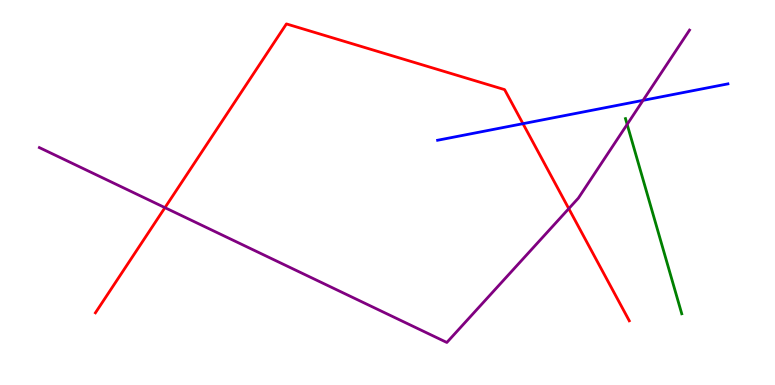[{'lines': ['blue', 'red'], 'intersections': [{'x': 6.75, 'y': 6.79}]}, {'lines': ['green', 'red'], 'intersections': []}, {'lines': ['purple', 'red'], 'intersections': [{'x': 2.13, 'y': 4.61}, {'x': 7.34, 'y': 4.58}]}, {'lines': ['blue', 'green'], 'intersections': []}, {'lines': ['blue', 'purple'], 'intersections': [{'x': 8.3, 'y': 7.39}]}, {'lines': ['green', 'purple'], 'intersections': [{'x': 8.09, 'y': 6.77}]}]